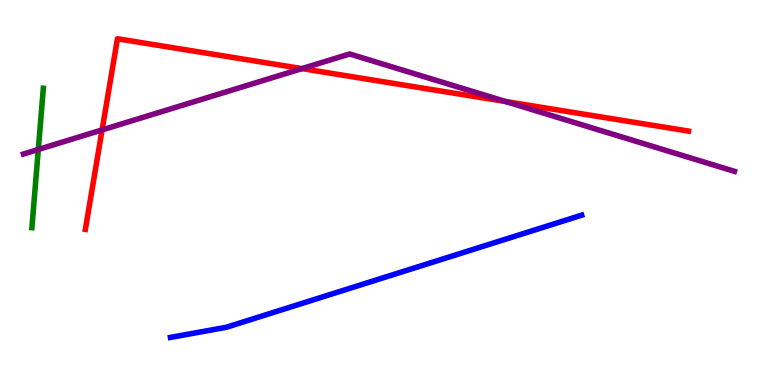[{'lines': ['blue', 'red'], 'intersections': []}, {'lines': ['green', 'red'], 'intersections': []}, {'lines': ['purple', 'red'], 'intersections': [{'x': 1.32, 'y': 6.63}, {'x': 3.9, 'y': 8.22}, {'x': 6.52, 'y': 7.36}]}, {'lines': ['blue', 'green'], 'intersections': []}, {'lines': ['blue', 'purple'], 'intersections': []}, {'lines': ['green', 'purple'], 'intersections': [{'x': 0.494, 'y': 6.12}]}]